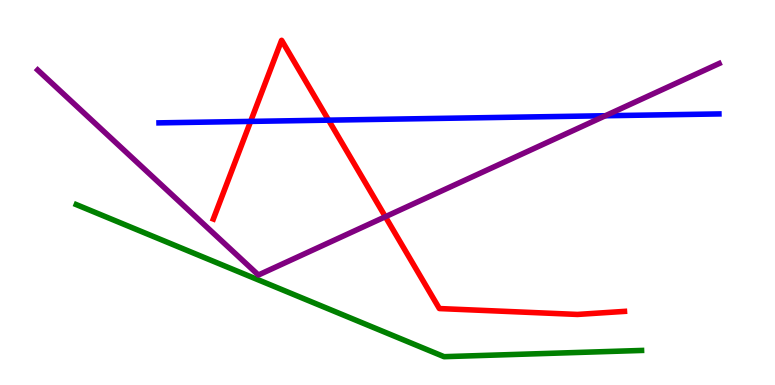[{'lines': ['blue', 'red'], 'intersections': [{'x': 3.23, 'y': 6.85}, {'x': 4.24, 'y': 6.88}]}, {'lines': ['green', 'red'], 'intersections': []}, {'lines': ['purple', 'red'], 'intersections': [{'x': 4.97, 'y': 4.37}]}, {'lines': ['blue', 'green'], 'intersections': []}, {'lines': ['blue', 'purple'], 'intersections': [{'x': 7.81, 'y': 6.99}]}, {'lines': ['green', 'purple'], 'intersections': []}]